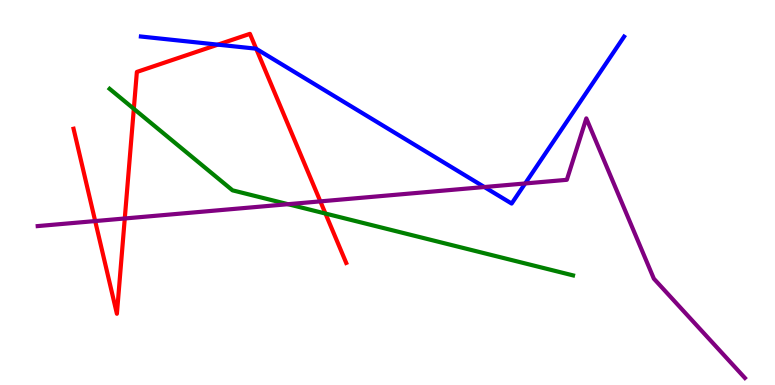[{'lines': ['blue', 'red'], 'intersections': [{'x': 2.81, 'y': 8.84}, {'x': 3.31, 'y': 8.73}]}, {'lines': ['green', 'red'], 'intersections': [{'x': 1.73, 'y': 7.17}, {'x': 4.2, 'y': 4.45}]}, {'lines': ['purple', 'red'], 'intersections': [{'x': 1.23, 'y': 4.26}, {'x': 1.61, 'y': 4.33}, {'x': 4.13, 'y': 4.77}]}, {'lines': ['blue', 'green'], 'intersections': []}, {'lines': ['blue', 'purple'], 'intersections': [{'x': 6.25, 'y': 5.14}, {'x': 6.78, 'y': 5.23}]}, {'lines': ['green', 'purple'], 'intersections': [{'x': 3.72, 'y': 4.7}]}]